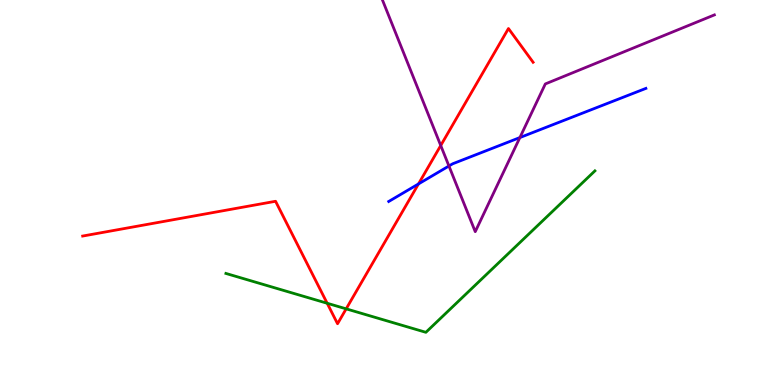[{'lines': ['blue', 'red'], 'intersections': [{'x': 5.4, 'y': 5.22}]}, {'lines': ['green', 'red'], 'intersections': [{'x': 4.22, 'y': 2.12}, {'x': 4.47, 'y': 1.98}]}, {'lines': ['purple', 'red'], 'intersections': [{'x': 5.69, 'y': 6.22}]}, {'lines': ['blue', 'green'], 'intersections': []}, {'lines': ['blue', 'purple'], 'intersections': [{'x': 5.79, 'y': 5.69}, {'x': 6.71, 'y': 6.43}]}, {'lines': ['green', 'purple'], 'intersections': []}]